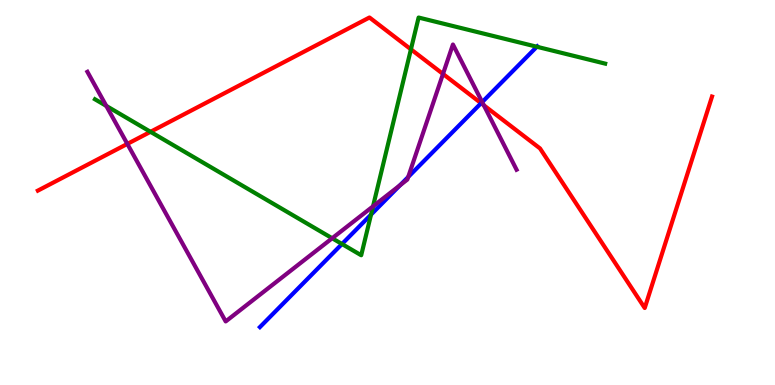[{'lines': ['blue', 'red'], 'intersections': [{'x': 6.21, 'y': 7.32}]}, {'lines': ['green', 'red'], 'intersections': [{'x': 1.94, 'y': 6.58}, {'x': 5.3, 'y': 8.72}]}, {'lines': ['purple', 'red'], 'intersections': [{'x': 1.64, 'y': 6.26}, {'x': 5.72, 'y': 8.08}, {'x': 6.24, 'y': 7.26}]}, {'lines': ['blue', 'green'], 'intersections': [{'x': 4.41, 'y': 3.66}, {'x': 4.79, 'y': 4.43}, {'x': 6.93, 'y': 8.79}]}, {'lines': ['blue', 'purple'], 'intersections': [{'x': 5.16, 'y': 5.19}, {'x': 5.27, 'y': 5.4}, {'x': 6.22, 'y': 7.35}]}, {'lines': ['green', 'purple'], 'intersections': [{'x': 1.37, 'y': 7.25}, {'x': 4.29, 'y': 3.81}, {'x': 4.81, 'y': 4.64}]}]